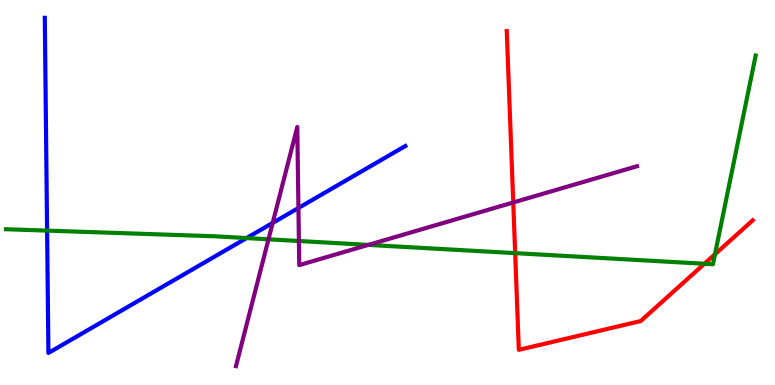[{'lines': ['blue', 'red'], 'intersections': []}, {'lines': ['green', 'red'], 'intersections': [{'x': 6.65, 'y': 3.42}, {'x': 9.09, 'y': 3.15}, {'x': 9.23, 'y': 3.4}]}, {'lines': ['purple', 'red'], 'intersections': [{'x': 6.62, 'y': 4.74}]}, {'lines': ['blue', 'green'], 'intersections': [{'x': 0.608, 'y': 4.01}, {'x': 3.18, 'y': 3.82}]}, {'lines': ['blue', 'purple'], 'intersections': [{'x': 3.52, 'y': 4.21}, {'x': 3.85, 'y': 4.6}]}, {'lines': ['green', 'purple'], 'intersections': [{'x': 3.46, 'y': 3.78}, {'x': 3.86, 'y': 3.74}, {'x': 4.75, 'y': 3.64}]}]